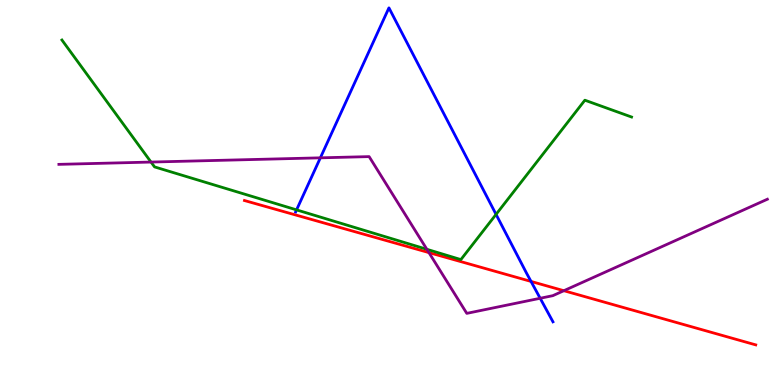[{'lines': ['blue', 'red'], 'intersections': [{'x': 6.85, 'y': 2.69}]}, {'lines': ['green', 'red'], 'intersections': []}, {'lines': ['purple', 'red'], 'intersections': [{'x': 5.53, 'y': 3.44}, {'x': 7.28, 'y': 2.45}]}, {'lines': ['blue', 'green'], 'intersections': [{'x': 3.83, 'y': 4.55}, {'x': 6.4, 'y': 4.43}]}, {'lines': ['blue', 'purple'], 'intersections': [{'x': 4.13, 'y': 5.9}, {'x': 6.97, 'y': 2.25}]}, {'lines': ['green', 'purple'], 'intersections': [{'x': 1.95, 'y': 5.79}, {'x': 5.51, 'y': 3.52}]}]